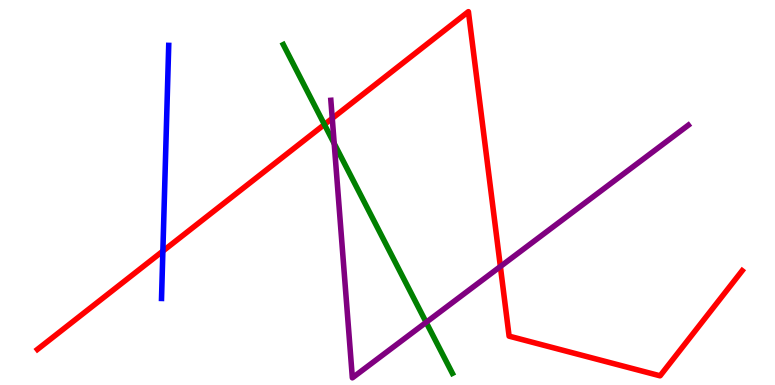[{'lines': ['blue', 'red'], 'intersections': [{'x': 2.1, 'y': 3.48}]}, {'lines': ['green', 'red'], 'intersections': [{'x': 4.19, 'y': 6.77}]}, {'lines': ['purple', 'red'], 'intersections': [{'x': 4.29, 'y': 6.93}, {'x': 6.46, 'y': 3.08}]}, {'lines': ['blue', 'green'], 'intersections': []}, {'lines': ['blue', 'purple'], 'intersections': []}, {'lines': ['green', 'purple'], 'intersections': [{'x': 4.31, 'y': 6.27}, {'x': 5.5, 'y': 1.63}]}]